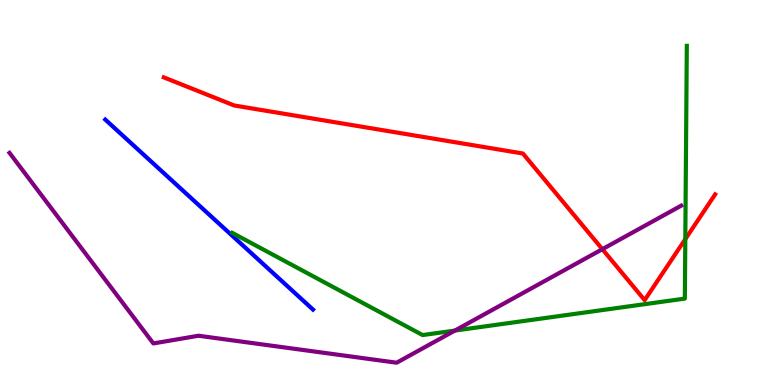[{'lines': ['blue', 'red'], 'intersections': []}, {'lines': ['green', 'red'], 'intersections': [{'x': 8.84, 'y': 3.79}]}, {'lines': ['purple', 'red'], 'intersections': [{'x': 7.77, 'y': 3.53}]}, {'lines': ['blue', 'green'], 'intersections': []}, {'lines': ['blue', 'purple'], 'intersections': []}, {'lines': ['green', 'purple'], 'intersections': [{'x': 5.87, 'y': 1.41}]}]